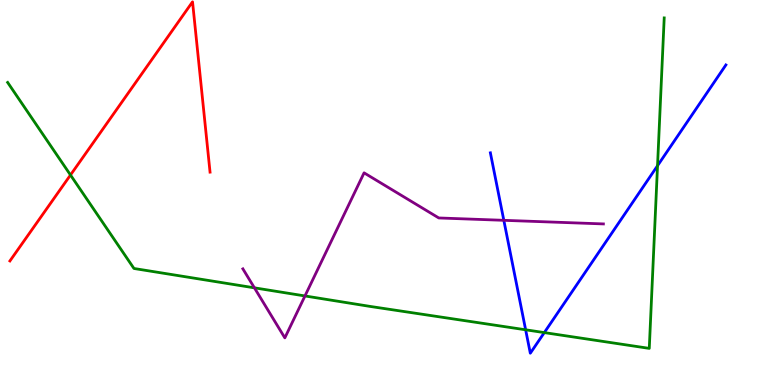[{'lines': ['blue', 'red'], 'intersections': []}, {'lines': ['green', 'red'], 'intersections': [{'x': 0.91, 'y': 5.45}]}, {'lines': ['purple', 'red'], 'intersections': []}, {'lines': ['blue', 'green'], 'intersections': [{'x': 6.78, 'y': 1.43}, {'x': 7.02, 'y': 1.36}, {'x': 8.48, 'y': 5.7}]}, {'lines': ['blue', 'purple'], 'intersections': [{'x': 6.5, 'y': 4.28}]}, {'lines': ['green', 'purple'], 'intersections': [{'x': 3.28, 'y': 2.52}, {'x': 3.94, 'y': 2.31}]}]